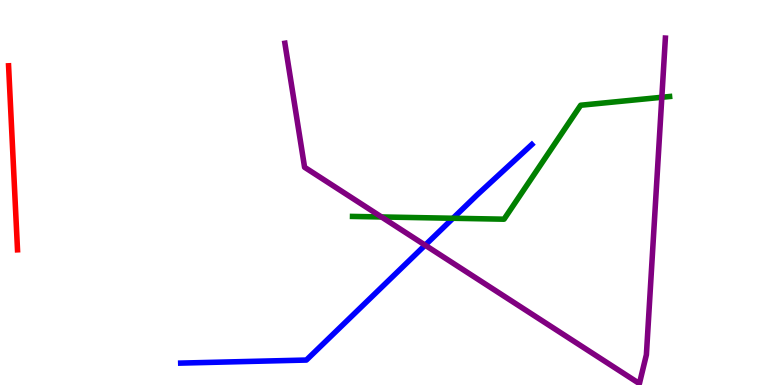[{'lines': ['blue', 'red'], 'intersections': []}, {'lines': ['green', 'red'], 'intersections': []}, {'lines': ['purple', 'red'], 'intersections': []}, {'lines': ['blue', 'green'], 'intersections': [{'x': 5.84, 'y': 4.33}]}, {'lines': ['blue', 'purple'], 'intersections': [{'x': 5.49, 'y': 3.63}]}, {'lines': ['green', 'purple'], 'intersections': [{'x': 4.92, 'y': 4.36}, {'x': 8.54, 'y': 7.47}]}]